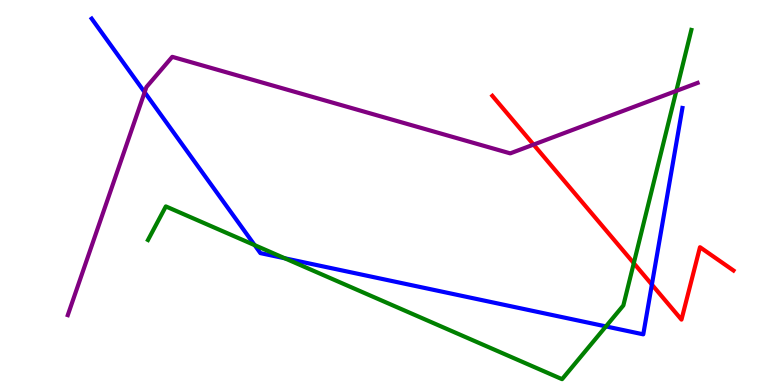[{'lines': ['blue', 'red'], 'intersections': [{'x': 8.41, 'y': 2.61}]}, {'lines': ['green', 'red'], 'intersections': [{'x': 8.18, 'y': 3.16}]}, {'lines': ['purple', 'red'], 'intersections': [{'x': 6.88, 'y': 6.24}]}, {'lines': ['blue', 'green'], 'intersections': [{'x': 3.29, 'y': 3.63}, {'x': 3.67, 'y': 3.29}, {'x': 7.82, 'y': 1.52}]}, {'lines': ['blue', 'purple'], 'intersections': [{'x': 1.87, 'y': 7.6}]}, {'lines': ['green', 'purple'], 'intersections': [{'x': 8.73, 'y': 7.64}]}]